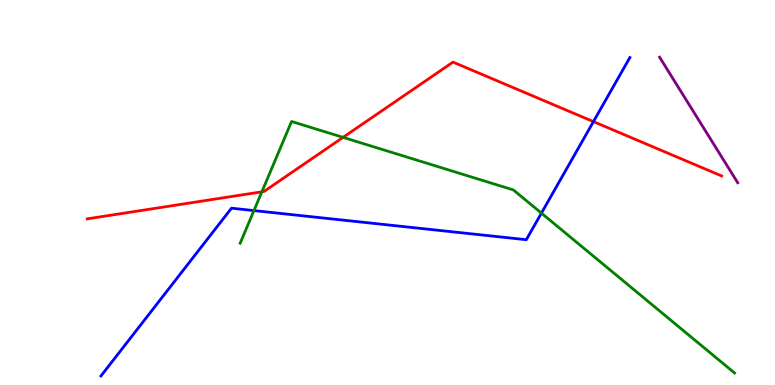[{'lines': ['blue', 'red'], 'intersections': [{'x': 7.66, 'y': 6.84}]}, {'lines': ['green', 'red'], 'intersections': [{'x': 3.38, 'y': 5.02}, {'x': 4.43, 'y': 6.43}]}, {'lines': ['purple', 'red'], 'intersections': []}, {'lines': ['blue', 'green'], 'intersections': [{'x': 3.28, 'y': 4.53}, {'x': 6.99, 'y': 4.46}]}, {'lines': ['blue', 'purple'], 'intersections': []}, {'lines': ['green', 'purple'], 'intersections': []}]